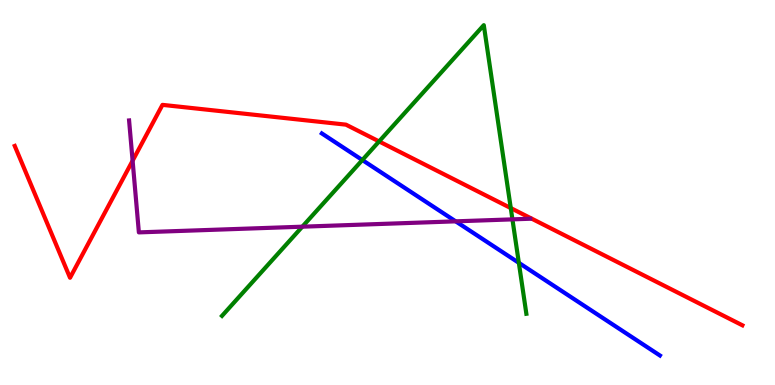[{'lines': ['blue', 'red'], 'intersections': []}, {'lines': ['green', 'red'], 'intersections': [{'x': 4.89, 'y': 6.33}, {'x': 6.59, 'y': 4.6}]}, {'lines': ['purple', 'red'], 'intersections': [{'x': 1.71, 'y': 5.83}]}, {'lines': ['blue', 'green'], 'intersections': [{'x': 4.68, 'y': 5.84}, {'x': 6.69, 'y': 3.17}]}, {'lines': ['blue', 'purple'], 'intersections': [{'x': 5.88, 'y': 4.25}]}, {'lines': ['green', 'purple'], 'intersections': [{'x': 3.9, 'y': 4.11}, {'x': 6.61, 'y': 4.3}]}]